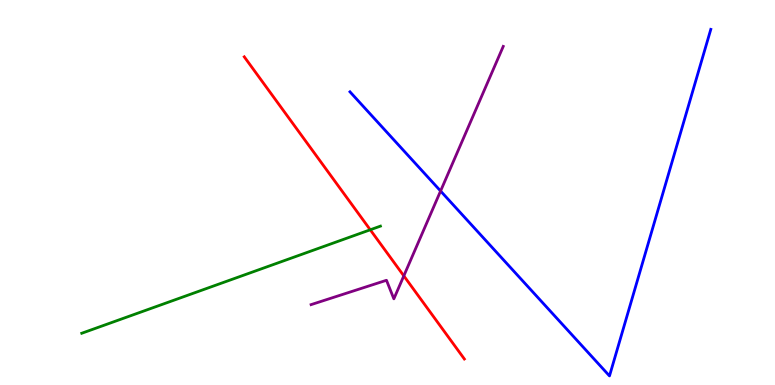[{'lines': ['blue', 'red'], 'intersections': []}, {'lines': ['green', 'red'], 'intersections': [{'x': 4.78, 'y': 4.03}]}, {'lines': ['purple', 'red'], 'intersections': [{'x': 5.21, 'y': 2.83}]}, {'lines': ['blue', 'green'], 'intersections': []}, {'lines': ['blue', 'purple'], 'intersections': [{'x': 5.68, 'y': 5.04}]}, {'lines': ['green', 'purple'], 'intersections': []}]